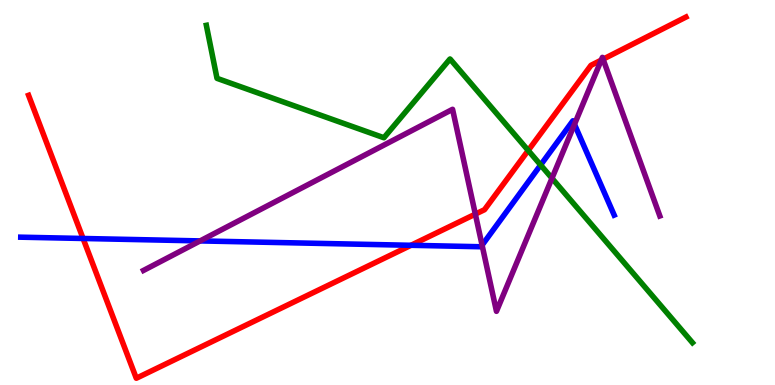[{'lines': ['blue', 'red'], 'intersections': [{'x': 1.07, 'y': 3.81}, {'x': 5.3, 'y': 3.63}]}, {'lines': ['green', 'red'], 'intersections': [{'x': 6.82, 'y': 6.09}]}, {'lines': ['purple', 'red'], 'intersections': [{'x': 6.13, 'y': 4.44}, {'x': 7.76, 'y': 8.44}, {'x': 7.78, 'y': 8.46}]}, {'lines': ['blue', 'green'], 'intersections': [{'x': 6.98, 'y': 5.71}]}, {'lines': ['blue', 'purple'], 'intersections': [{'x': 2.58, 'y': 3.74}, {'x': 6.22, 'y': 3.63}, {'x': 7.41, 'y': 6.77}]}, {'lines': ['green', 'purple'], 'intersections': [{'x': 7.12, 'y': 5.37}]}]